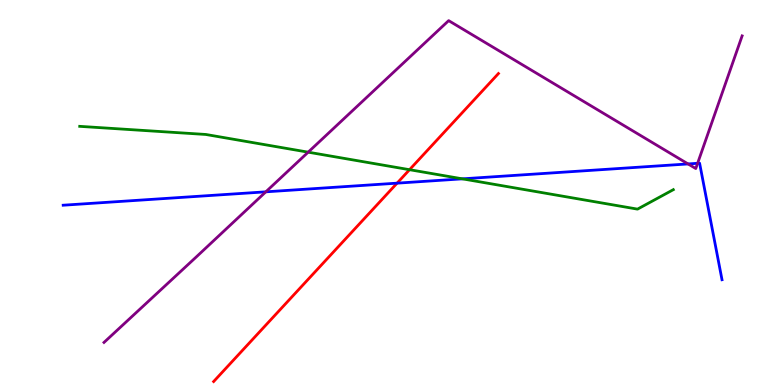[{'lines': ['blue', 'red'], 'intersections': [{'x': 5.12, 'y': 5.24}]}, {'lines': ['green', 'red'], 'intersections': [{'x': 5.28, 'y': 5.59}]}, {'lines': ['purple', 'red'], 'intersections': []}, {'lines': ['blue', 'green'], 'intersections': [{'x': 5.97, 'y': 5.35}]}, {'lines': ['blue', 'purple'], 'intersections': [{'x': 3.43, 'y': 5.02}, {'x': 8.88, 'y': 5.74}, {'x': 9.0, 'y': 5.76}]}, {'lines': ['green', 'purple'], 'intersections': [{'x': 3.98, 'y': 6.05}]}]